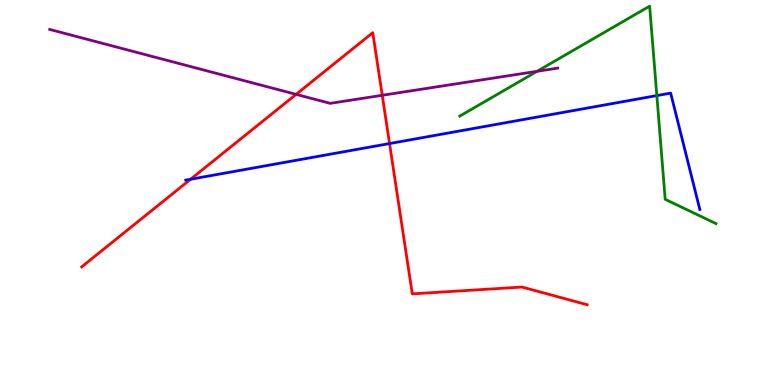[{'lines': ['blue', 'red'], 'intersections': [{'x': 2.46, 'y': 5.34}, {'x': 5.03, 'y': 6.27}]}, {'lines': ['green', 'red'], 'intersections': []}, {'lines': ['purple', 'red'], 'intersections': [{'x': 3.82, 'y': 7.55}, {'x': 4.93, 'y': 7.52}]}, {'lines': ['blue', 'green'], 'intersections': [{'x': 8.48, 'y': 7.52}]}, {'lines': ['blue', 'purple'], 'intersections': []}, {'lines': ['green', 'purple'], 'intersections': [{'x': 6.93, 'y': 8.15}]}]